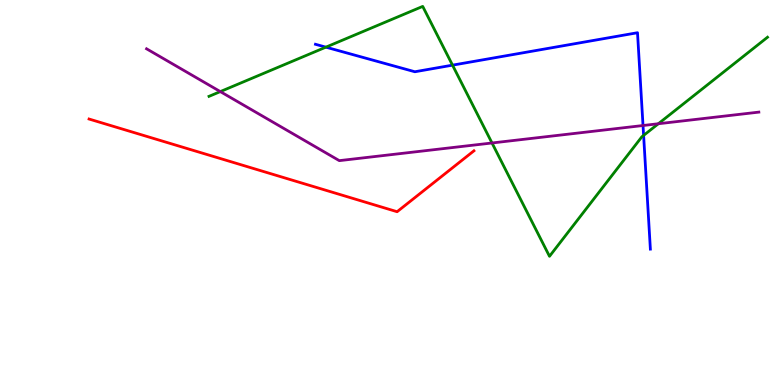[{'lines': ['blue', 'red'], 'intersections': []}, {'lines': ['green', 'red'], 'intersections': []}, {'lines': ['purple', 'red'], 'intersections': []}, {'lines': ['blue', 'green'], 'intersections': [{'x': 4.2, 'y': 8.78}, {'x': 5.84, 'y': 8.31}, {'x': 8.3, 'y': 6.48}]}, {'lines': ['blue', 'purple'], 'intersections': [{'x': 8.3, 'y': 6.74}]}, {'lines': ['green', 'purple'], 'intersections': [{'x': 2.84, 'y': 7.62}, {'x': 6.35, 'y': 6.29}, {'x': 8.49, 'y': 6.79}]}]